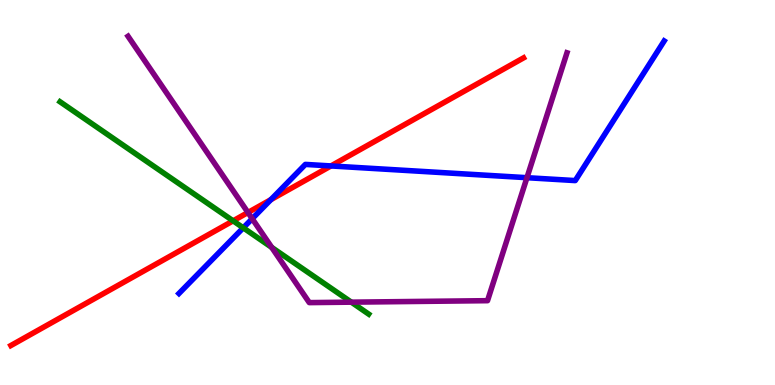[{'lines': ['blue', 'red'], 'intersections': [{'x': 3.5, 'y': 4.81}, {'x': 4.27, 'y': 5.69}]}, {'lines': ['green', 'red'], 'intersections': [{'x': 3.01, 'y': 4.26}]}, {'lines': ['purple', 'red'], 'intersections': [{'x': 3.2, 'y': 4.48}]}, {'lines': ['blue', 'green'], 'intersections': [{'x': 3.14, 'y': 4.08}]}, {'lines': ['blue', 'purple'], 'intersections': [{'x': 3.25, 'y': 4.32}, {'x': 6.8, 'y': 5.38}]}, {'lines': ['green', 'purple'], 'intersections': [{'x': 3.51, 'y': 3.57}, {'x': 4.53, 'y': 2.15}]}]